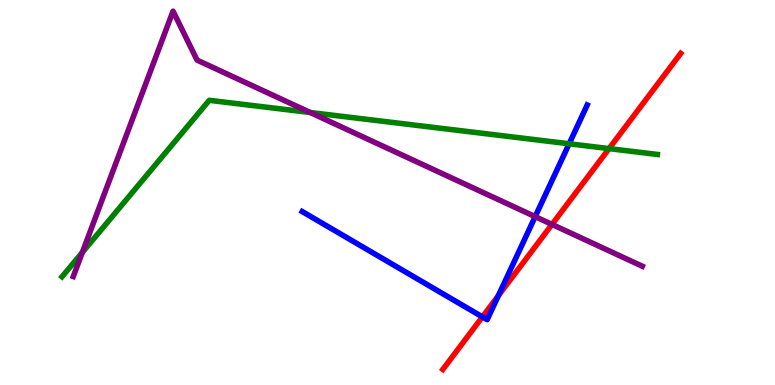[{'lines': ['blue', 'red'], 'intersections': [{'x': 6.22, 'y': 1.77}, {'x': 6.43, 'y': 2.32}]}, {'lines': ['green', 'red'], 'intersections': [{'x': 7.86, 'y': 6.14}]}, {'lines': ['purple', 'red'], 'intersections': [{'x': 7.12, 'y': 4.17}]}, {'lines': ['blue', 'green'], 'intersections': [{'x': 7.34, 'y': 6.27}]}, {'lines': ['blue', 'purple'], 'intersections': [{'x': 6.91, 'y': 4.37}]}, {'lines': ['green', 'purple'], 'intersections': [{'x': 1.06, 'y': 3.44}, {'x': 4.0, 'y': 7.08}]}]